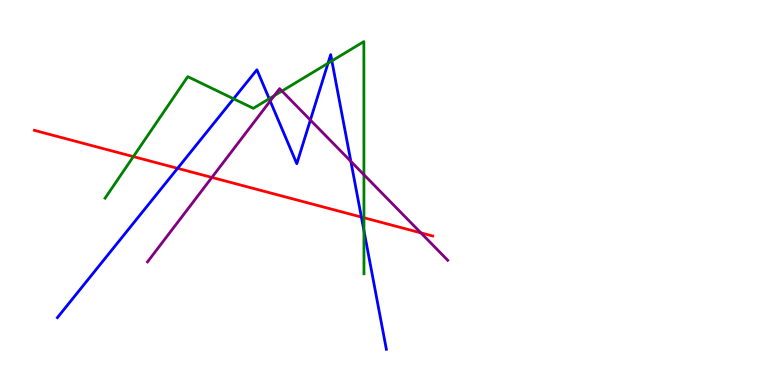[{'lines': ['blue', 'red'], 'intersections': [{'x': 2.29, 'y': 5.63}, {'x': 4.66, 'y': 4.36}]}, {'lines': ['green', 'red'], 'intersections': [{'x': 1.72, 'y': 5.93}, {'x': 4.7, 'y': 4.34}]}, {'lines': ['purple', 'red'], 'intersections': [{'x': 2.73, 'y': 5.39}, {'x': 5.43, 'y': 3.95}]}, {'lines': ['blue', 'green'], 'intersections': [{'x': 3.01, 'y': 7.43}, {'x': 3.47, 'y': 7.44}, {'x': 4.23, 'y': 8.36}, {'x': 4.28, 'y': 8.42}, {'x': 4.7, 'y': 4.01}]}, {'lines': ['blue', 'purple'], 'intersections': [{'x': 3.49, 'y': 7.38}, {'x': 4.0, 'y': 6.88}, {'x': 4.53, 'y': 5.81}]}, {'lines': ['green', 'purple'], 'intersections': [{'x': 3.54, 'y': 7.51}, {'x': 3.64, 'y': 7.64}, {'x': 4.7, 'y': 5.46}]}]